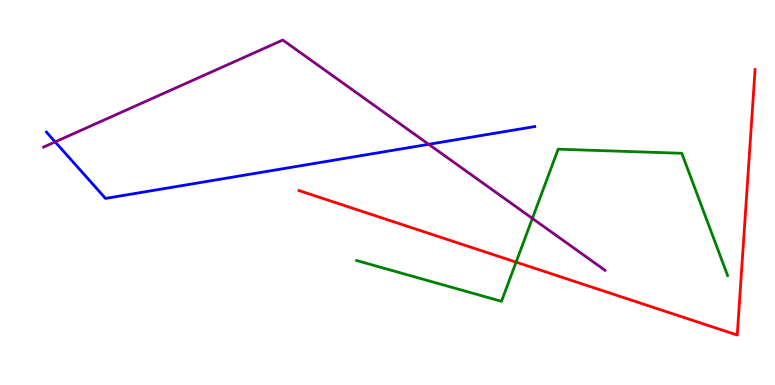[{'lines': ['blue', 'red'], 'intersections': []}, {'lines': ['green', 'red'], 'intersections': [{'x': 6.66, 'y': 3.19}]}, {'lines': ['purple', 'red'], 'intersections': []}, {'lines': ['blue', 'green'], 'intersections': []}, {'lines': ['blue', 'purple'], 'intersections': [{'x': 0.712, 'y': 6.31}, {'x': 5.53, 'y': 6.25}]}, {'lines': ['green', 'purple'], 'intersections': [{'x': 6.87, 'y': 4.33}]}]